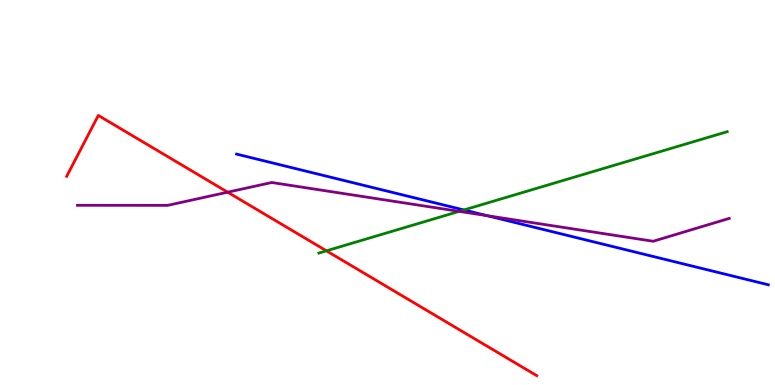[{'lines': ['blue', 'red'], 'intersections': []}, {'lines': ['green', 'red'], 'intersections': [{'x': 4.21, 'y': 3.49}]}, {'lines': ['purple', 'red'], 'intersections': [{'x': 2.94, 'y': 5.01}]}, {'lines': ['blue', 'green'], 'intersections': [{'x': 5.99, 'y': 4.55}]}, {'lines': ['blue', 'purple'], 'intersections': [{'x': 6.29, 'y': 4.4}]}, {'lines': ['green', 'purple'], 'intersections': [{'x': 5.92, 'y': 4.51}]}]